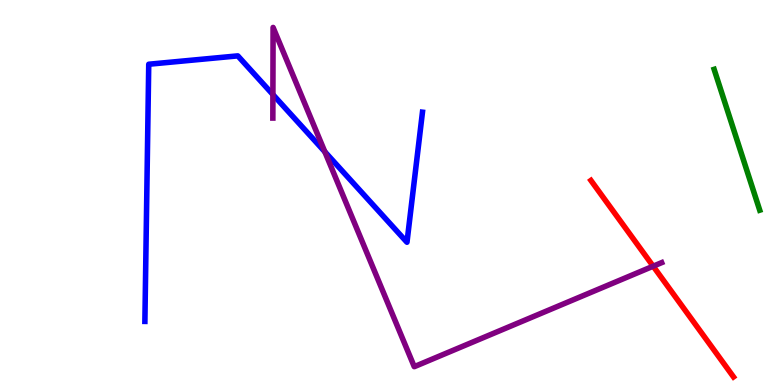[{'lines': ['blue', 'red'], 'intersections': []}, {'lines': ['green', 'red'], 'intersections': []}, {'lines': ['purple', 'red'], 'intersections': [{'x': 8.43, 'y': 3.09}]}, {'lines': ['blue', 'green'], 'intersections': []}, {'lines': ['blue', 'purple'], 'intersections': [{'x': 3.52, 'y': 7.54}, {'x': 4.19, 'y': 6.06}]}, {'lines': ['green', 'purple'], 'intersections': []}]